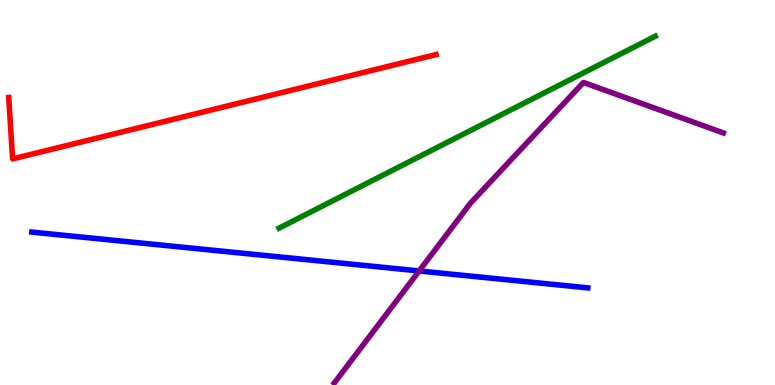[{'lines': ['blue', 'red'], 'intersections': []}, {'lines': ['green', 'red'], 'intersections': []}, {'lines': ['purple', 'red'], 'intersections': []}, {'lines': ['blue', 'green'], 'intersections': []}, {'lines': ['blue', 'purple'], 'intersections': [{'x': 5.41, 'y': 2.96}]}, {'lines': ['green', 'purple'], 'intersections': []}]